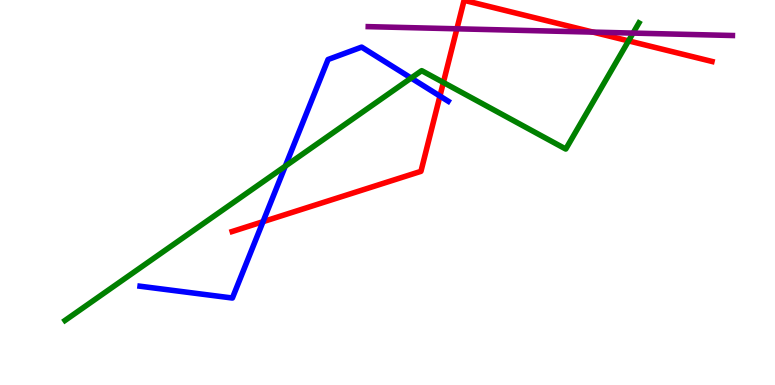[{'lines': ['blue', 'red'], 'intersections': [{'x': 3.39, 'y': 4.24}, {'x': 5.68, 'y': 7.5}]}, {'lines': ['green', 'red'], 'intersections': [{'x': 5.72, 'y': 7.86}, {'x': 8.11, 'y': 8.94}]}, {'lines': ['purple', 'red'], 'intersections': [{'x': 5.9, 'y': 9.25}, {'x': 7.65, 'y': 9.17}]}, {'lines': ['blue', 'green'], 'intersections': [{'x': 3.68, 'y': 5.68}, {'x': 5.3, 'y': 7.97}]}, {'lines': ['blue', 'purple'], 'intersections': []}, {'lines': ['green', 'purple'], 'intersections': [{'x': 8.17, 'y': 9.14}]}]